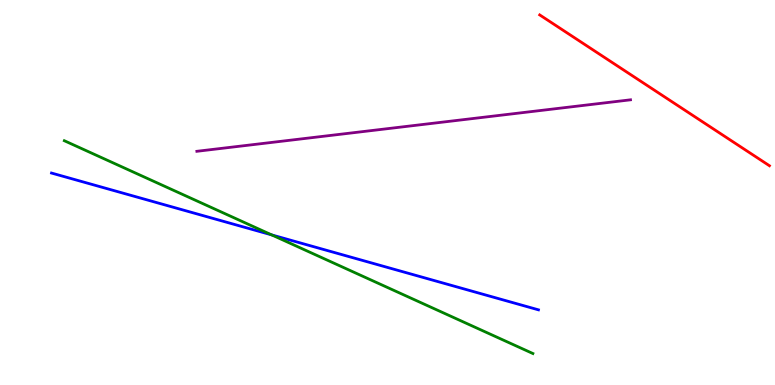[{'lines': ['blue', 'red'], 'intersections': []}, {'lines': ['green', 'red'], 'intersections': []}, {'lines': ['purple', 'red'], 'intersections': []}, {'lines': ['blue', 'green'], 'intersections': [{'x': 3.51, 'y': 3.9}]}, {'lines': ['blue', 'purple'], 'intersections': []}, {'lines': ['green', 'purple'], 'intersections': []}]